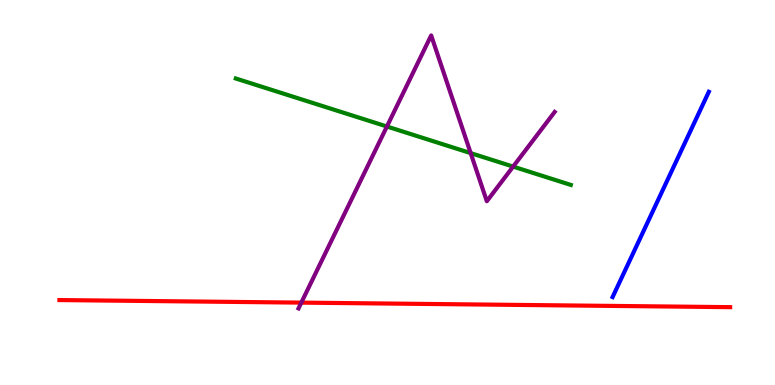[{'lines': ['blue', 'red'], 'intersections': []}, {'lines': ['green', 'red'], 'intersections': []}, {'lines': ['purple', 'red'], 'intersections': [{'x': 3.89, 'y': 2.14}]}, {'lines': ['blue', 'green'], 'intersections': []}, {'lines': ['blue', 'purple'], 'intersections': []}, {'lines': ['green', 'purple'], 'intersections': [{'x': 4.99, 'y': 6.71}, {'x': 6.07, 'y': 6.02}, {'x': 6.62, 'y': 5.67}]}]